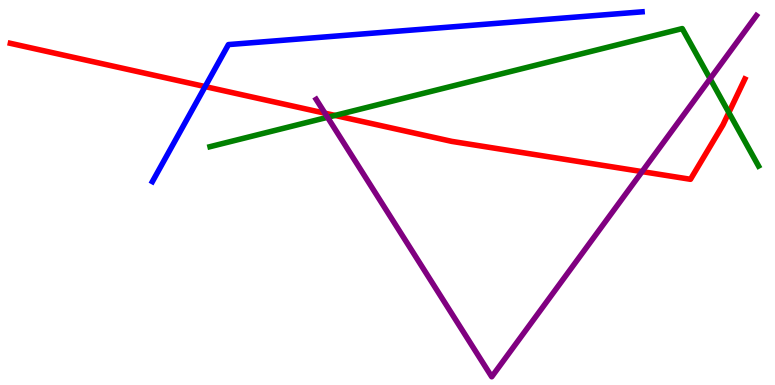[{'lines': ['blue', 'red'], 'intersections': [{'x': 2.65, 'y': 7.75}]}, {'lines': ['green', 'red'], 'intersections': [{'x': 4.32, 'y': 7.0}, {'x': 9.4, 'y': 7.08}]}, {'lines': ['purple', 'red'], 'intersections': [{'x': 4.19, 'y': 7.06}, {'x': 8.28, 'y': 5.54}]}, {'lines': ['blue', 'green'], 'intersections': []}, {'lines': ['blue', 'purple'], 'intersections': []}, {'lines': ['green', 'purple'], 'intersections': [{'x': 4.23, 'y': 6.95}, {'x': 9.16, 'y': 7.95}]}]